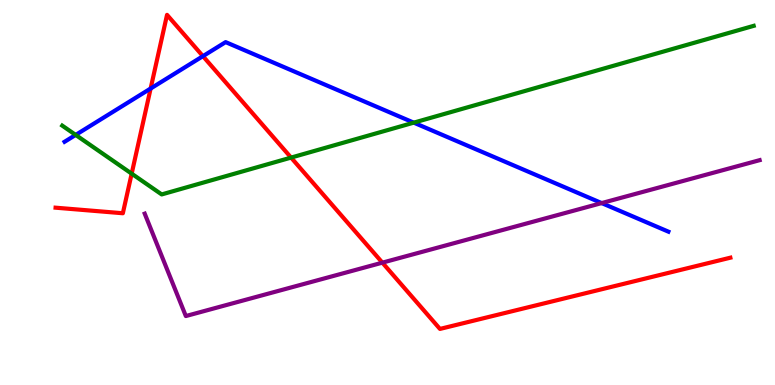[{'lines': ['blue', 'red'], 'intersections': [{'x': 1.94, 'y': 7.7}, {'x': 2.62, 'y': 8.54}]}, {'lines': ['green', 'red'], 'intersections': [{'x': 1.7, 'y': 5.49}, {'x': 3.76, 'y': 5.91}]}, {'lines': ['purple', 'red'], 'intersections': [{'x': 4.93, 'y': 3.18}]}, {'lines': ['blue', 'green'], 'intersections': [{'x': 0.976, 'y': 6.5}, {'x': 5.34, 'y': 6.81}]}, {'lines': ['blue', 'purple'], 'intersections': [{'x': 7.76, 'y': 4.73}]}, {'lines': ['green', 'purple'], 'intersections': []}]